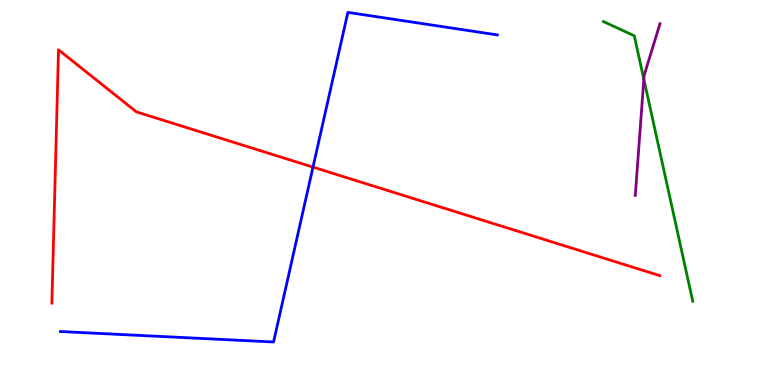[{'lines': ['blue', 'red'], 'intersections': [{'x': 4.04, 'y': 5.66}]}, {'lines': ['green', 'red'], 'intersections': []}, {'lines': ['purple', 'red'], 'intersections': []}, {'lines': ['blue', 'green'], 'intersections': []}, {'lines': ['blue', 'purple'], 'intersections': []}, {'lines': ['green', 'purple'], 'intersections': [{'x': 8.31, 'y': 7.94}]}]